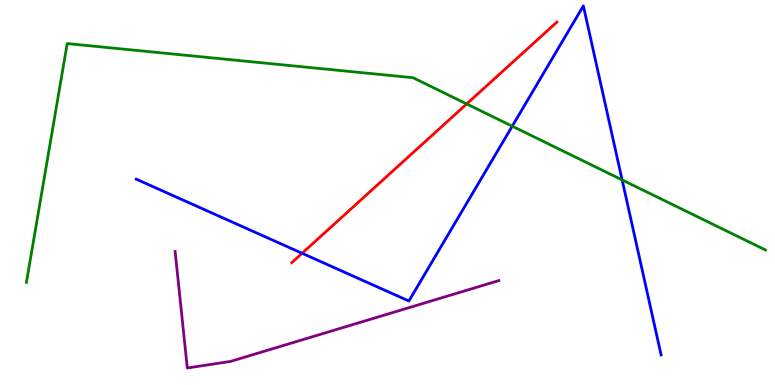[{'lines': ['blue', 'red'], 'intersections': [{'x': 3.9, 'y': 3.42}]}, {'lines': ['green', 'red'], 'intersections': [{'x': 6.02, 'y': 7.3}]}, {'lines': ['purple', 'red'], 'intersections': []}, {'lines': ['blue', 'green'], 'intersections': [{'x': 6.61, 'y': 6.72}, {'x': 8.03, 'y': 5.33}]}, {'lines': ['blue', 'purple'], 'intersections': []}, {'lines': ['green', 'purple'], 'intersections': []}]